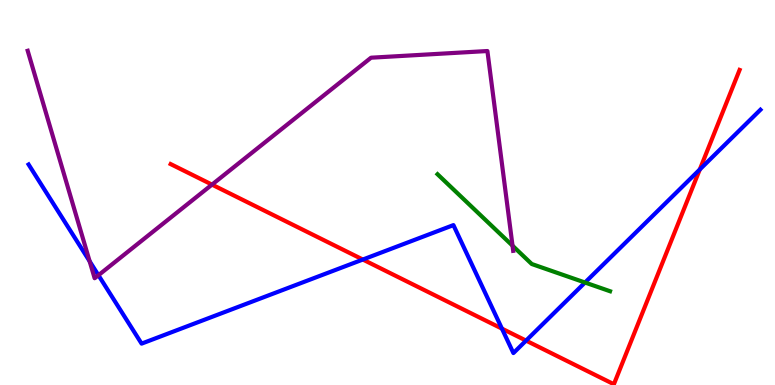[{'lines': ['blue', 'red'], 'intersections': [{'x': 4.68, 'y': 3.26}, {'x': 6.48, 'y': 1.46}, {'x': 6.79, 'y': 1.15}, {'x': 9.03, 'y': 5.6}]}, {'lines': ['green', 'red'], 'intersections': []}, {'lines': ['purple', 'red'], 'intersections': [{'x': 2.74, 'y': 5.2}]}, {'lines': ['blue', 'green'], 'intersections': [{'x': 7.55, 'y': 2.66}]}, {'lines': ['blue', 'purple'], 'intersections': [{'x': 1.16, 'y': 3.21}, {'x': 1.27, 'y': 2.85}]}, {'lines': ['green', 'purple'], 'intersections': [{'x': 6.61, 'y': 3.62}]}]